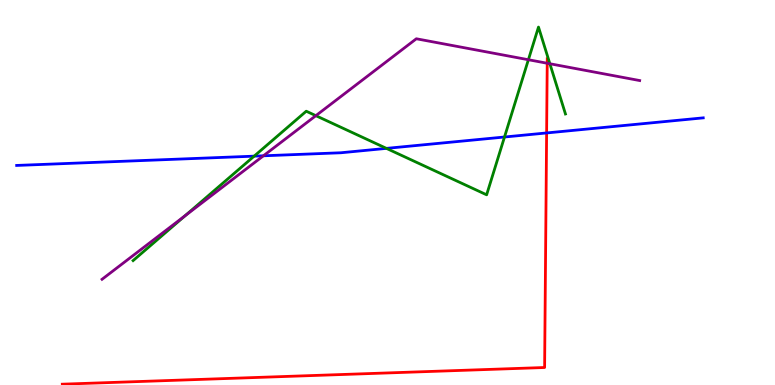[{'lines': ['blue', 'red'], 'intersections': [{'x': 7.05, 'y': 6.55}]}, {'lines': ['green', 'red'], 'intersections': []}, {'lines': ['purple', 'red'], 'intersections': [{'x': 7.06, 'y': 8.36}]}, {'lines': ['blue', 'green'], 'intersections': [{'x': 3.28, 'y': 5.94}, {'x': 4.99, 'y': 6.15}, {'x': 6.51, 'y': 6.44}]}, {'lines': ['blue', 'purple'], 'intersections': [{'x': 3.4, 'y': 5.95}]}, {'lines': ['green', 'purple'], 'intersections': [{'x': 2.39, 'y': 4.4}, {'x': 4.08, 'y': 7.0}, {'x': 6.82, 'y': 8.45}, {'x': 7.1, 'y': 8.34}]}]